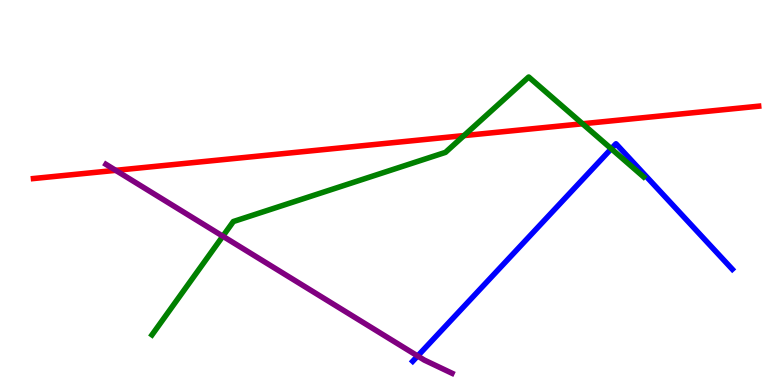[{'lines': ['blue', 'red'], 'intersections': []}, {'lines': ['green', 'red'], 'intersections': [{'x': 5.99, 'y': 6.48}, {'x': 7.52, 'y': 6.79}]}, {'lines': ['purple', 'red'], 'intersections': [{'x': 1.49, 'y': 5.58}]}, {'lines': ['blue', 'green'], 'intersections': [{'x': 7.89, 'y': 6.14}]}, {'lines': ['blue', 'purple'], 'intersections': [{'x': 5.39, 'y': 0.754}]}, {'lines': ['green', 'purple'], 'intersections': [{'x': 2.88, 'y': 3.86}]}]